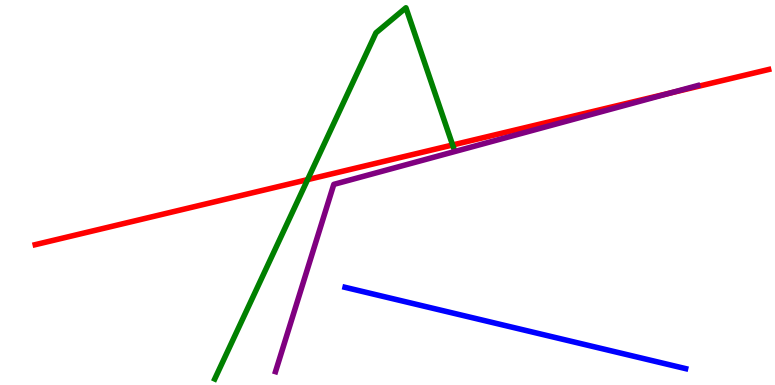[{'lines': ['blue', 'red'], 'intersections': []}, {'lines': ['green', 'red'], 'intersections': [{'x': 3.97, 'y': 5.33}, {'x': 5.84, 'y': 6.23}]}, {'lines': ['purple', 'red'], 'intersections': [{'x': 8.65, 'y': 7.59}]}, {'lines': ['blue', 'green'], 'intersections': []}, {'lines': ['blue', 'purple'], 'intersections': []}, {'lines': ['green', 'purple'], 'intersections': []}]